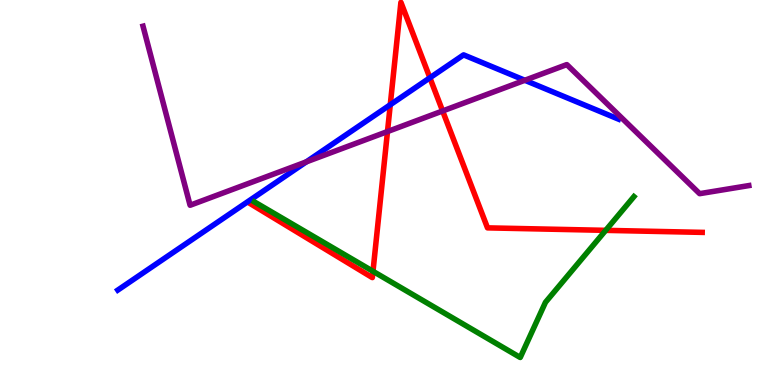[{'lines': ['blue', 'red'], 'intersections': [{'x': 5.04, 'y': 7.28}, {'x': 5.55, 'y': 7.98}]}, {'lines': ['green', 'red'], 'intersections': [{'x': 4.81, 'y': 2.95}, {'x': 7.82, 'y': 4.02}]}, {'lines': ['purple', 'red'], 'intersections': [{'x': 5.0, 'y': 6.58}, {'x': 5.71, 'y': 7.12}]}, {'lines': ['blue', 'green'], 'intersections': []}, {'lines': ['blue', 'purple'], 'intersections': [{'x': 3.95, 'y': 5.8}, {'x': 6.77, 'y': 7.91}]}, {'lines': ['green', 'purple'], 'intersections': []}]